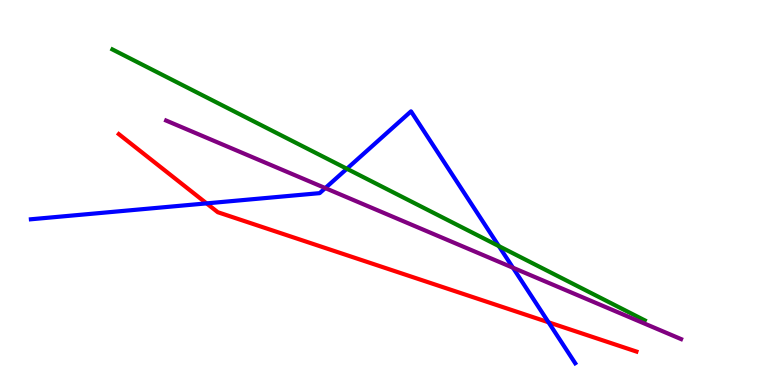[{'lines': ['blue', 'red'], 'intersections': [{'x': 2.67, 'y': 4.72}, {'x': 7.08, 'y': 1.63}]}, {'lines': ['green', 'red'], 'intersections': []}, {'lines': ['purple', 'red'], 'intersections': []}, {'lines': ['blue', 'green'], 'intersections': [{'x': 4.48, 'y': 5.62}, {'x': 6.44, 'y': 3.61}]}, {'lines': ['blue', 'purple'], 'intersections': [{'x': 4.2, 'y': 5.11}, {'x': 6.62, 'y': 3.05}]}, {'lines': ['green', 'purple'], 'intersections': []}]